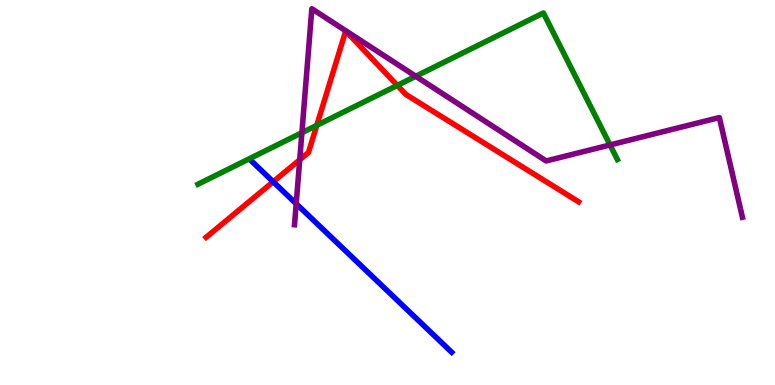[{'lines': ['blue', 'red'], 'intersections': [{'x': 3.53, 'y': 5.28}]}, {'lines': ['green', 'red'], 'intersections': [{'x': 4.09, 'y': 6.74}, {'x': 5.13, 'y': 7.78}]}, {'lines': ['purple', 'red'], 'intersections': [{'x': 3.87, 'y': 5.85}]}, {'lines': ['blue', 'green'], 'intersections': []}, {'lines': ['blue', 'purple'], 'intersections': [{'x': 3.82, 'y': 4.71}]}, {'lines': ['green', 'purple'], 'intersections': [{'x': 3.9, 'y': 6.55}, {'x': 5.36, 'y': 8.02}, {'x': 7.87, 'y': 6.24}]}]